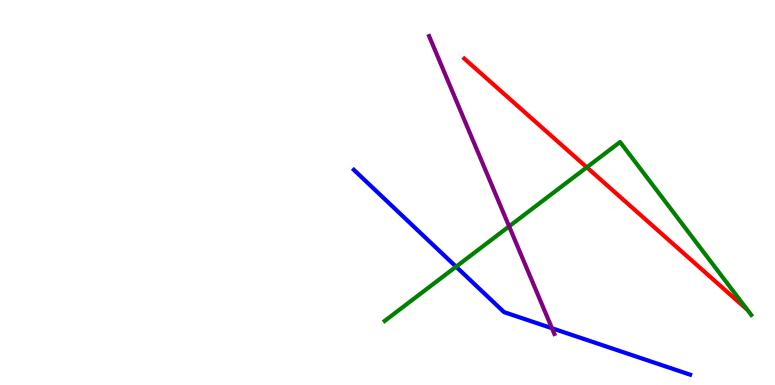[{'lines': ['blue', 'red'], 'intersections': []}, {'lines': ['green', 'red'], 'intersections': [{'x': 7.57, 'y': 5.65}]}, {'lines': ['purple', 'red'], 'intersections': []}, {'lines': ['blue', 'green'], 'intersections': [{'x': 5.88, 'y': 3.07}]}, {'lines': ['blue', 'purple'], 'intersections': [{'x': 7.12, 'y': 1.47}]}, {'lines': ['green', 'purple'], 'intersections': [{'x': 6.57, 'y': 4.12}]}]